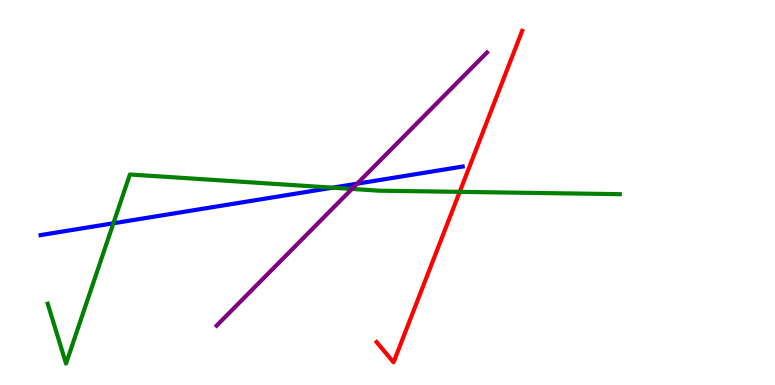[{'lines': ['blue', 'red'], 'intersections': []}, {'lines': ['green', 'red'], 'intersections': [{'x': 5.93, 'y': 5.02}]}, {'lines': ['purple', 'red'], 'intersections': []}, {'lines': ['blue', 'green'], 'intersections': [{'x': 1.46, 'y': 4.2}, {'x': 4.29, 'y': 5.13}]}, {'lines': ['blue', 'purple'], 'intersections': [{'x': 4.61, 'y': 5.23}]}, {'lines': ['green', 'purple'], 'intersections': [{'x': 4.54, 'y': 5.09}]}]